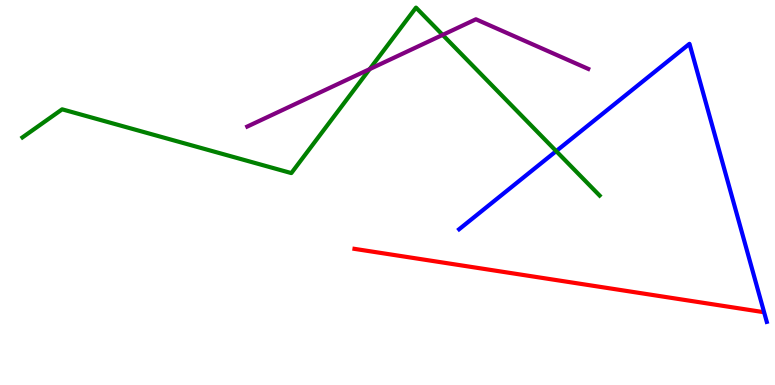[{'lines': ['blue', 'red'], 'intersections': []}, {'lines': ['green', 'red'], 'intersections': []}, {'lines': ['purple', 'red'], 'intersections': []}, {'lines': ['blue', 'green'], 'intersections': [{'x': 7.18, 'y': 6.07}]}, {'lines': ['blue', 'purple'], 'intersections': []}, {'lines': ['green', 'purple'], 'intersections': [{'x': 4.77, 'y': 8.2}, {'x': 5.71, 'y': 9.09}]}]